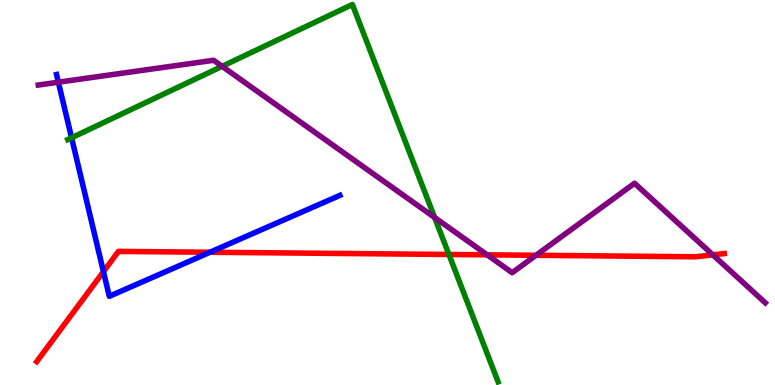[{'lines': ['blue', 'red'], 'intersections': [{'x': 1.33, 'y': 2.94}, {'x': 2.71, 'y': 3.45}]}, {'lines': ['green', 'red'], 'intersections': [{'x': 5.79, 'y': 3.39}]}, {'lines': ['purple', 'red'], 'intersections': [{'x': 6.29, 'y': 3.38}, {'x': 6.92, 'y': 3.37}, {'x': 9.2, 'y': 3.38}]}, {'lines': ['blue', 'green'], 'intersections': [{'x': 0.924, 'y': 6.42}]}, {'lines': ['blue', 'purple'], 'intersections': [{'x': 0.753, 'y': 7.86}]}, {'lines': ['green', 'purple'], 'intersections': [{'x': 2.87, 'y': 8.28}, {'x': 5.61, 'y': 4.35}]}]